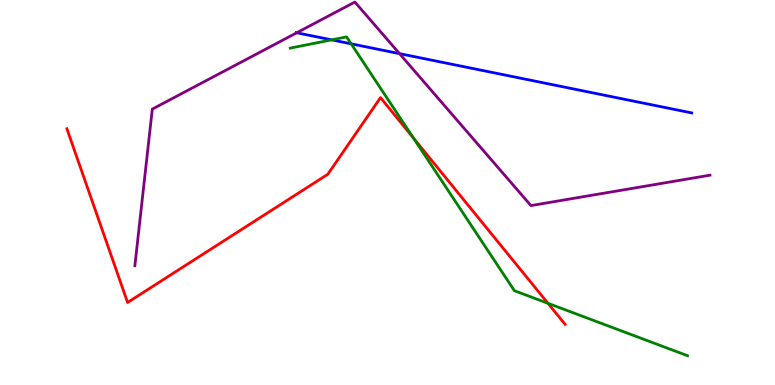[{'lines': ['blue', 'red'], 'intersections': []}, {'lines': ['green', 'red'], 'intersections': [{'x': 5.34, 'y': 6.41}, {'x': 7.07, 'y': 2.12}]}, {'lines': ['purple', 'red'], 'intersections': []}, {'lines': ['blue', 'green'], 'intersections': [{'x': 4.28, 'y': 8.96}, {'x': 4.53, 'y': 8.86}]}, {'lines': ['blue', 'purple'], 'intersections': [{'x': 3.83, 'y': 9.15}, {'x': 5.16, 'y': 8.61}]}, {'lines': ['green', 'purple'], 'intersections': []}]